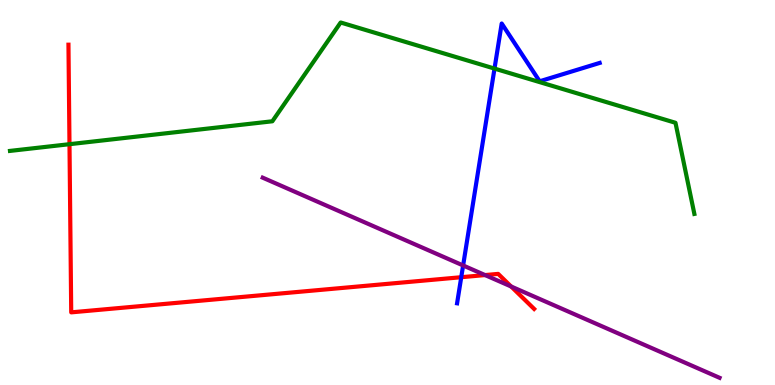[{'lines': ['blue', 'red'], 'intersections': [{'x': 5.95, 'y': 2.8}]}, {'lines': ['green', 'red'], 'intersections': [{'x': 0.897, 'y': 6.25}]}, {'lines': ['purple', 'red'], 'intersections': [{'x': 6.26, 'y': 2.86}, {'x': 6.59, 'y': 2.56}]}, {'lines': ['blue', 'green'], 'intersections': [{'x': 6.38, 'y': 8.22}]}, {'lines': ['blue', 'purple'], 'intersections': [{'x': 5.98, 'y': 3.1}]}, {'lines': ['green', 'purple'], 'intersections': []}]